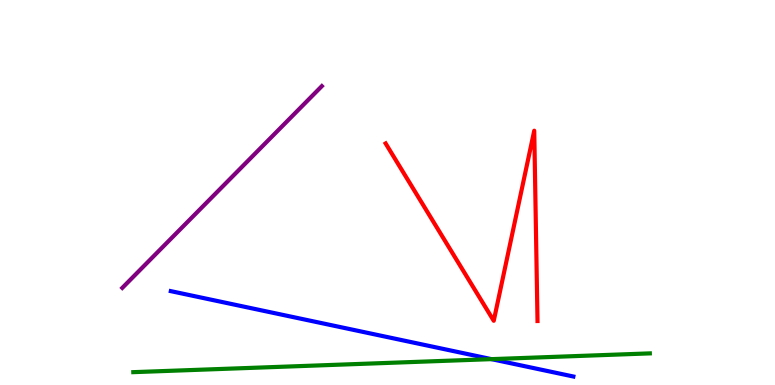[{'lines': ['blue', 'red'], 'intersections': []}, {'lines': ['green', 'red'], 'intersections': []}, {'lines': ['purple', 'red'], 'intersections': []}, {'lines': ['blue', 'green'], 'intersections': [{'x': 6.34, 'y': 0.672}]}, {'lines': ['blue', 'purple'], 'intersections': []}, {'lines': ['green', 'purple'], 'intersections': []}]